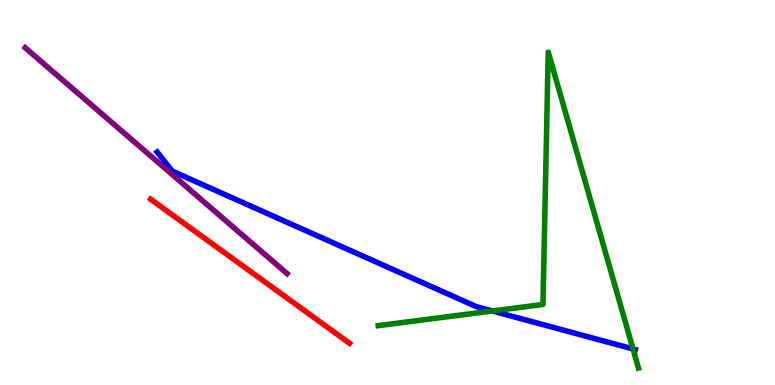[{'lines': ['blue', 'red'], 'intersections': []}, {'lines': ['green', 'red'], 'intersections': []}, {'lines': ['purple', 'red'], 'intersections': []}, {'lines': ['blue', 'green'], 'intersections': [{'x': 6.35, 'y': 1.92}, {'x': 8.17, 'y': 0.936}]}, {'lines': ['blue', 'purple'], 'intersections': []}, {'lines': ['green', 'purple'], 'intersections': []}]